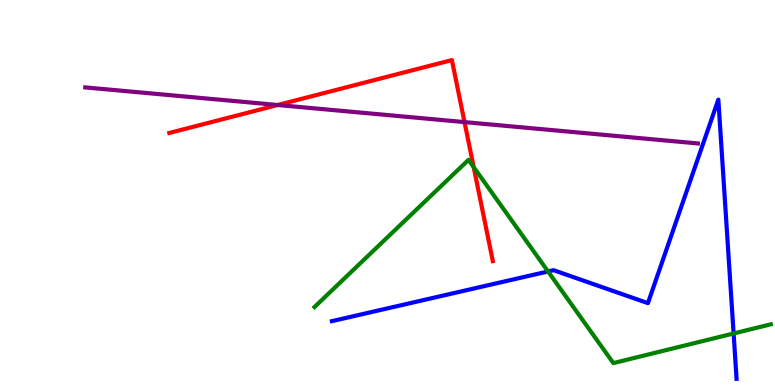[{'lines': ['blue', 'red'], 'intersections': []}, {'lines': ['green', 'red'], 'intersections': [{'x': 6.11, 'y': 5.66}]}, {'lines': ['purple', 'red'], 'intersections': [{'x': 3.58, 'y': 7.27}, {'x': 5.99, 'y': 6.83}]}, {'lines': ['blue', 'green'], 'intersections': [{'x': 7.07, 'y': 2.95}, {'x': 9.47, 'y': 1.34}]}, {'lines': ['blue', 'purple'], 'intersections': []}, {'lines': ['green', 'purple'], 'intersections': []}]